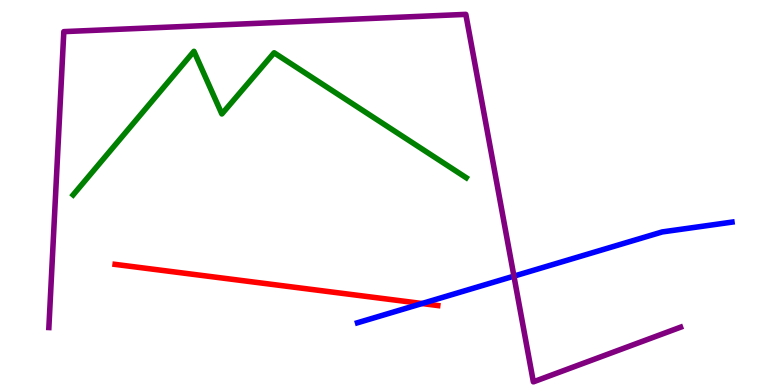[{'lines': ['blue', 'red'], 'intersections': [{'x': 5.45, 'y': 2.12}]}, {'lines': ['green', 'red'], 'intersections': []}, {'lines': ['purple', 'red'], 'intersections': []}, {'lines': ['blue', 'green'], 'intersections': []}, {'lines': ['blue', 'purple'], 'intersections': [{'x': 6.63, 'y': 2.83}]}, {'lines': ['green', 'purple'], 'intersections': []}]